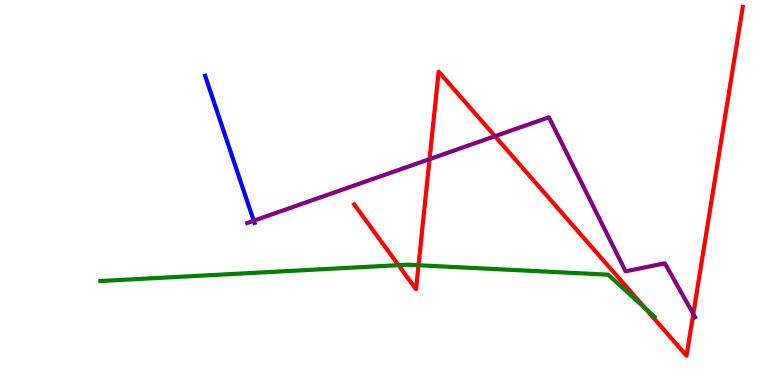[{'lines': ['blue', 'red'], 'intersections': []}, {'lines': ['green', 'red'], 'intersections': [{'x': 5.14, 'y': 3.11}, {'x': 5.4, 'y': 3.11}, {'x': 8.32, 'y': 1.99}]}, {'lines': ['purple', 'red'], 'intersections': [{'x': 5.54, 'y': 5.87}, {'x': 6.39, 'y': 6.46}, {'x': 8.95, 'y': 1.85}]}, {'lines': ['blue', 'green'], 'intersections': []}, {'lines': ['blue', 'purple'], 'intersections': [{'x': 3.27, 'y': 4.27}]}, {'lines': ['green', 'purple'], 'intersections': []}]